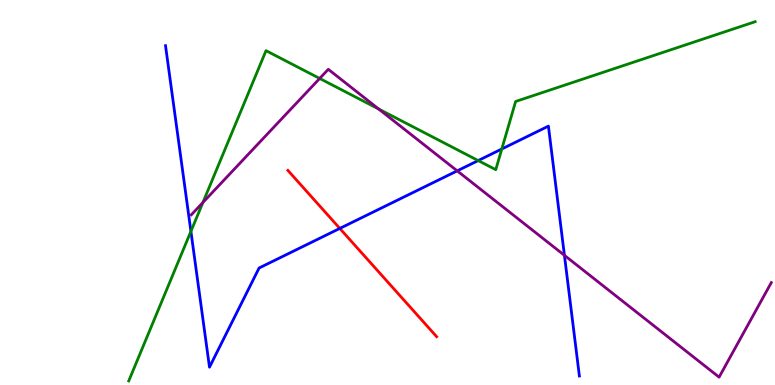[{'lines': ['blue', 'red'], 'intersections': [{'x': 4.38, 'y': 4.07}]}, {'lines': ['green', 'red'], 'intersections': []}, {'lines': ['purple', 'red'], 'intersections': []}, {'lines': ['blue', 'green'], 'intersections': [{'x': 2.46, 'y': 3.99}, {'x': 6.17, 'y': 5.83}, {'x': 6.47, 'y': 6.13}]}, {'lines': ['blue', 'purple'], 'intersections': [{'x': 5.9, 'y': 5.56}, {'x': 7.28, 'y': 3.37}]}, {'lines': ['green', 'purple'], 'intersections': [{'x': 2.62, 'y': 4.74}, {'x': 4.12, 'y': 7.96}, {'x': 4.89, 'y': 7.17}]}]